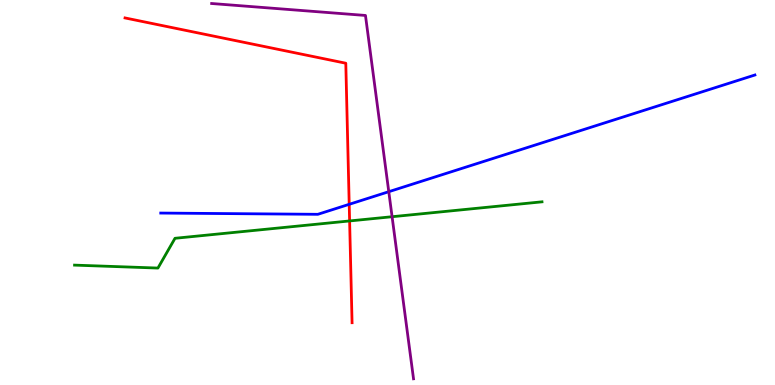[{'lines': ['blue', 'red'], 'intersections': [{'x': 4.51, 'y': 4.69}]}, {'lines': ['green', 'red'], 'intersections': [{'x': 4.51, 'y': 4.26}]}, {'lines': ['purple', 'red'], 'intersections': []}, {'lines': ['blue', 'green'], 'intersections': []}, {'lines': ['blue', 'purple'], 'intersections': [{'x': 5.02, 'y': 5.02}]}, {'lines': ['green', 'purple'], 'intersections': [{'x': 5.06, 'y': 4.37}]}]